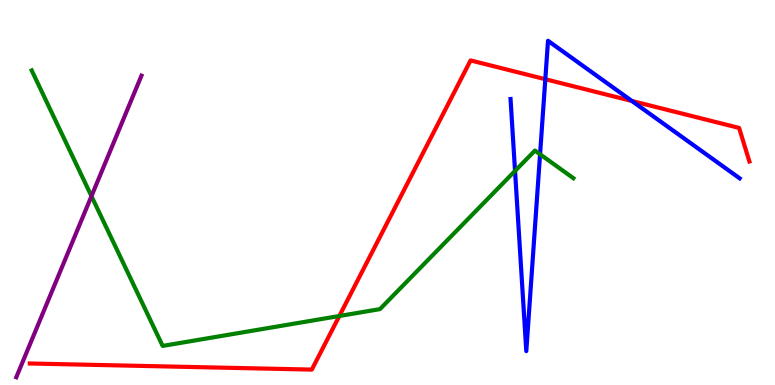[{'lines': ['blue', 'red'], 'intersections': [{'x': 7.04, 'y': 7.94}, {'x': 8.15, 'y': 7.38}]}, {'lines': ['green', 'red'], 'intersections': [{'x': 4.38, 'y': 1.79}]}, {'lines': ['purple', 'red'], 'intersections': []}, {'lines': ['blue', 'green'], 'intersections': [{'x': 6.65, 'y': 5.56}, {'x': 6.97, 'y': 5.99}]}, {'lines': ['blue', 'purple'], 'intersections': []}, {'lines': ['green', 'purple'], 'intersections': [{'x': 1.18, 'y': 4.91}]}]